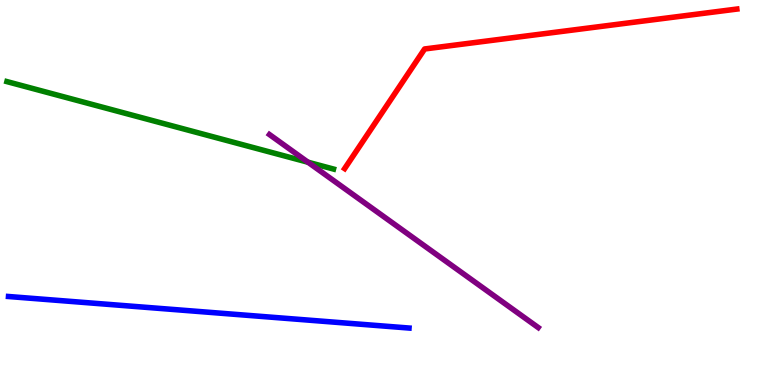[{'lines': ['blue', 'red'], 'intersections': []}, {'lines': ['green', 'red'], 'intersections': []}, {'lines': ['purple', 'red'], 'intersections': []}, {'lines': ['blue', 'green'], 'intersections': []}, {'lines': ['blue', 'purple'], 'intersections': []}, {'lines': ['green', 'purple'], 'intersections': [{'x': 3.97, 'y': 5.79}]}]